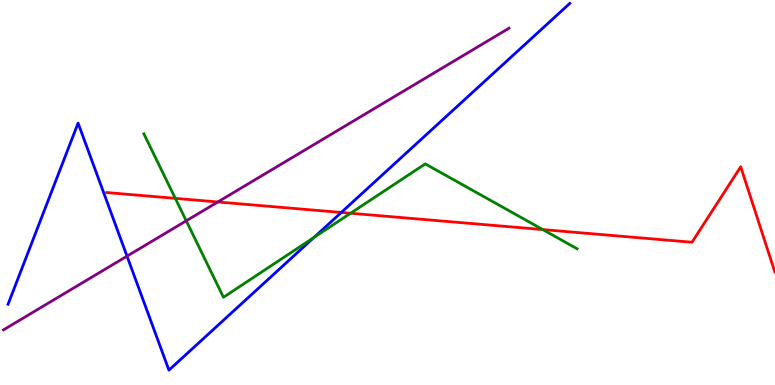[{'lines': ['blue', 'red'], 'intersections': [{'x': 4.4, 'y': 4.48}]}, {'lines': ['green', 'red'], 'intersections': [{'x': 2.26, 'y': 4.85}, {'x': 4.52, 'y': 4.46}, {'x': 7.0, 'y': 4.04}]}, {'lines': ['purple', 'red'], 'intersections': [{'x': 2.81, 'y': 4.75}]}, {'lines': ['blue', 'green'], 'intersections': [{'x': 4.05, 'y': 3.83}]}, {'lines': ['blue', 'purple'], 'intersections': [{'x': 1.64, 'y': 3.35}]}, {'lines': ['green', 'purple'], 'intersections': [{'x': 2.4, 'y': 4.26}]}]